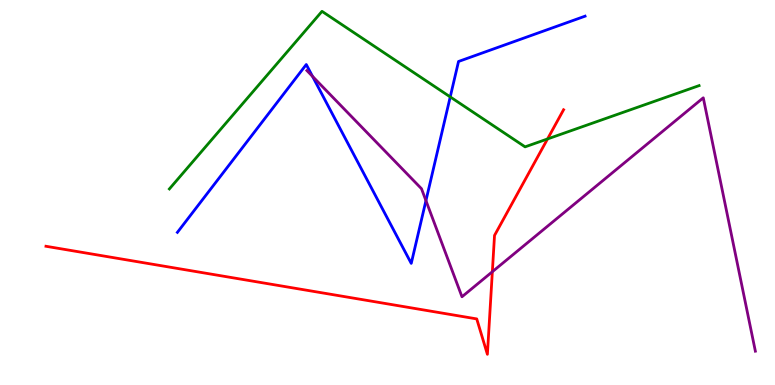[{'lines': ['blue', 'red'], 'intersections': []}, {'lines': ['green', 'red'], 'intersections': [{'x': 7.06, 'y': 6.39}]}, {'lines': ['purple', 'red'], 'intersections': [{'x': 6.35, 'y': 2.94}]}, {'lines': ['blue', 'green'], 'intersections': [{'x': 5.81, 'y': 7.48}]}, {'lines': ['blue', 'purple'], 'intersections': [{'x': 4.03, 'y': 8.02}, {'x': 5.5, 'y': 4.79}]}, {'lines': ['green', 'purple'], 'intersections': []}]